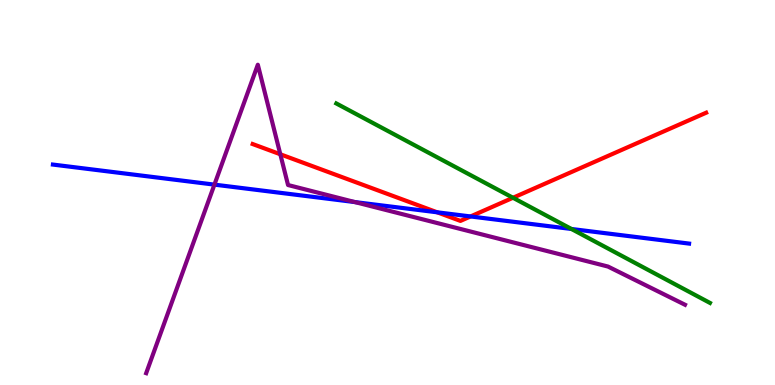[{'lines': ['blue', 'red'], 'intersections': [{'x': 5.64, 'y': 4.49}, {'x': 6.07, 'y': 4.38}]}, {'lines': ['green', 'red'], 'intersections': [{'x': 6.62, 'y': 4.86}]}, {'lines': ['purple', 'red'], 'intersections': [{'x': 3.62, 'y': 5.99}]}, {'lines': ['blue', 'green'], 'intersections': [{'x': 7.37, 'y': 4.05}]}, {'lines': ['blue', 'purple'], 'intersections': [{'x': 2.77, 'y': 5.2}, {'x': 4.58, 'y': 4.75}]}, {'lines': ['green', 'purple'], 'intersections': []}]